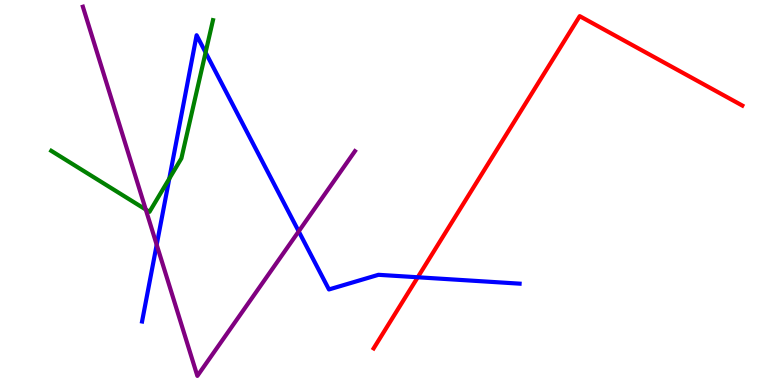[{'lines': ['blue', 'red'], 'intersections': [{'x': 5.39, 'y': 2.8}]}, {'lines': ['green', 'red'], 'intersections': []}, {'lines': ['purple', 'red'], 'intersections': []}, {'lines': ['blue', 'green'], 'intersections': [{'x': 2.18, 'y': 5.36}, {'x': 2.65, 'y': 8.64}]}, {'lines': ['blue', 'purple'], 'intersections': [{'x': 2.02, 'y': 3.64}, {'x': 3.85, 'y': 3.99}]}, {'lines': ['green', 'purple'], 'intersections': [{'x': 1.88, 'y': 4.56}]}]